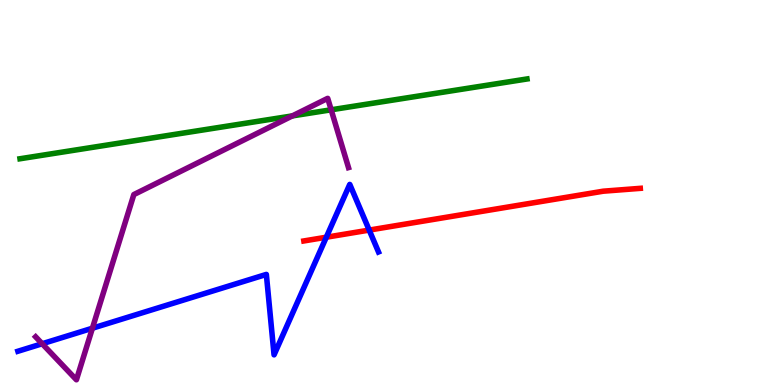[{'lines': ['blue', 'red'], 'intersections': [{'x': 4.21, 'y': 3.84}, {'x': 4.76, 'y': 4.02}]}, {'lines': ['green', 'red'], 'intersections': []}, {'lines': ['purple', 'red'], 'intersections': []}, {'lines': ['blue', 'green'], 'intersections': []}, {'lines': ['blue', 'purple'], 'intersections': [{'x': 0.544, 'y': 1.07}, {'x': 1.19, 'y': 1.48}]}, {'lines': ['green', 'purple'], 'intersections': [{'x': 3.77, 'y': 6.99}, {'x': 4.27, 'y': 7.15}]}]